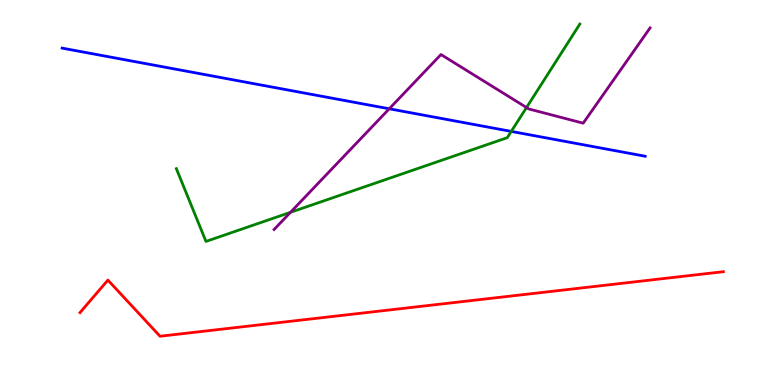[{'lines': ['blue', 'red'], 'intersections': []}, {'lines': ['green', 'red'], 'intersections': []}, {'lines': ['purple', 'red'], 'intersections': []}, {'lines': ['blue', 'green'], 'intersections': [{'x': 6.6, 'y': 6.59}]}, {'lines': ['blue', 'purple'], 'intersections': [{'x': 5.02, 'y': 7.17}]}, {'lines': ['green', 'purple'], 'intersections': [{'x': 3.75, 'y': 4.48}, {'x': 6.79, 'y': 7.21}]}]